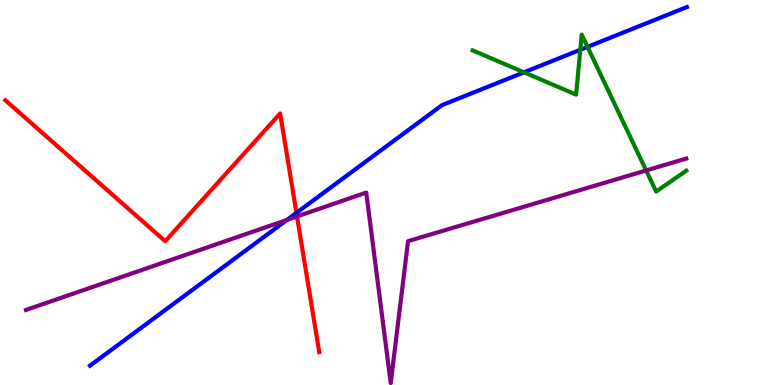[{'lines': ['blue', 'red'], 'intersections': [{'x': 3.83, 'y': 4.47}]}, {'lines': ['green', 'red'], 'intersections': []}, {'lines': ['purple', 'red'], 'intersections': [{'x': 3.83, 'y': 4.38}]}, {'lines': ['blue', 'green'], 'intersections': [{'x': 6.76, 'y': 8.12}, {'x': 7.49, 'y': 8.71}, {'x': 7.58, 'y': 8.78}]}, {'lines': ['blue', 'purple'], 'intersections': [{'x': 3.7, 'y': 4.29}]}, {'lines': ['green', 'purple'], 'intersections': [{'x': 8.34, 'y': 5.57}]}]